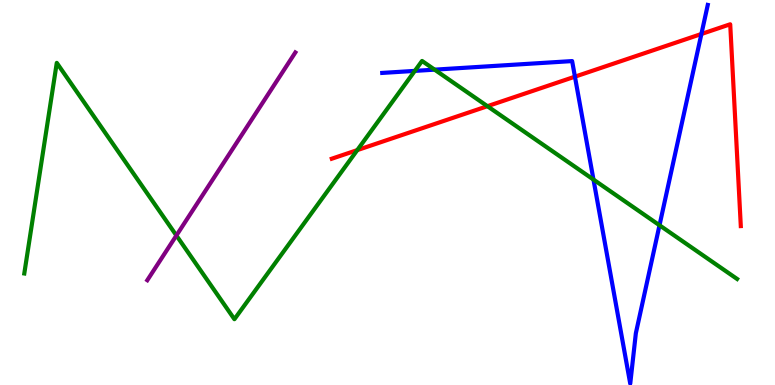[{'lines': ['blue', 'red'], 'intersections': [{'x': 7.42, 'y': 8.01}, {'x': 9.05, 'y': 9.12}]}, {'lines': ['green', 'red'], 'intersections': [{'x': 4.61, 'y': 6.1}, {'x': 6.29, 'y': 7.24}]}, {'lines': ['purple', 'red'], 'intersections': []}, {'lines': ['blue', 'green'], 'intersections': [{'x': 5.35, 'y': 8.16}, {'x': 5.61, 'y': 8.19}, {'x': 7.66, 'y': 5.34}, {'x': 8.51, 'y': 4.15}]}, {'lines': ['blue', 'purple'], 'intersections': []}, {'lines': ['green', 'purple'], 'intersections': [{'x': 2.28, 'y': 3.88}]}]